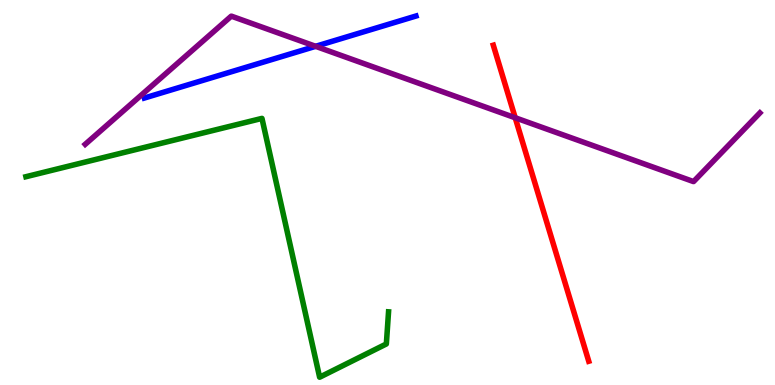[{'lines': ['blue', 'red'], 'intersections': []}, {'lines': ['green', 'red'], 'intersections': []}, {'lines': ['purple', 'red'], 'intersections': [{'x': 6.65, 'y': 6.94}]}, {'lines': ['blue', 'green'], 'intersections': []}, {'lines': ['blue', 'purple'], 'intersections': [{'x': 4.07, 'y': 8.8}]}, {'lines': ['green', 'purple'], 'intersections': []}]